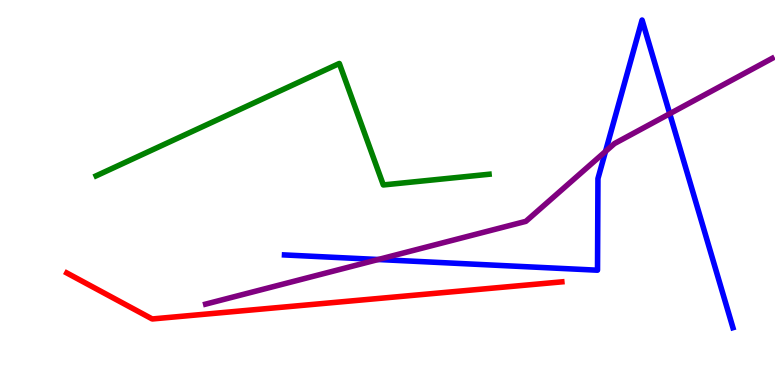[{'lines': ['blue', 'red'], 'intersections': []}, {'lines': ['green', 'red'], 'intersections': []}, {'lines': ['purple', 'red'], 'intersections': []}, {'lines': ['blue', 'green'], 'intersections': []}, {'lines': ['blue', 'purple'], 'intersections': [{'x': 4.88, 'y': 3.26}, {'x': 7.81, 'y': 6.07}, {'x': 8.64, 'y': 7.05}]}, {'lines': ['green', 'purple'], 'intersections': []}]